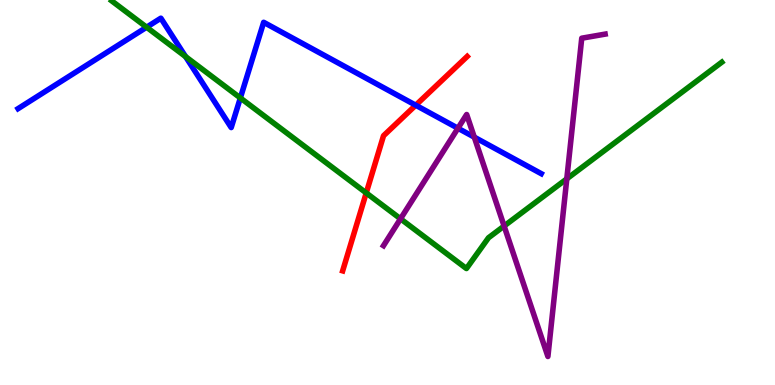[{'lines': ['blue', 'red'], 'intersections': [{'x': 5.36, 'y': 7.27}]}, {'lines': ['green', 'red'], 'intersections': [{'x': 4.73, 'y': 4.99}]}, {'lines': ['purple', 'red'], 'intersections': []}, {'lines': ['blue', 'green'], 'intersections': [{'x': 1.89, 'y': 9.29}, {'x': 2.39, 'y': 8.53}, {'x': 3.1, 'y': 7.46}]}, {'lines': ['blue', 'purple'], 'intersections': [{'x': 5.91, 'y': 6.67}, {'x': 6.12, 'y': 6.44}]}, {'lines': ['green', 'purple'], 'intersections': [{'x': 5.17, 'y': 4.32}, {'x': 6.5, 'y': 4.13}, {'x': 7.31, 'y': 5.35}]}]